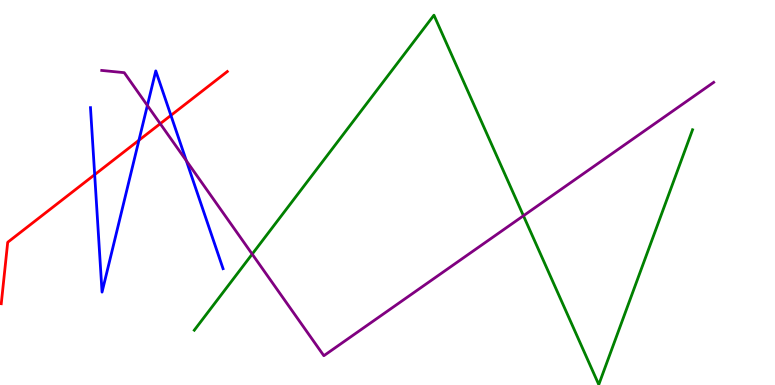[{'lines': ['blue', 'red'], 'intersections': [{'x': 1.22, 'y': 5.46}, {'x': 1.79, 'y': 6.36}, {'x': 2.21, 'y': 7.0}]}, {'lines': ['green', 'red'], 'intersections': []}, {'lines': ['purple', 'red'], 'intersections': [{'x': 2.07, 'y': 6.79}]}, {'lines': ['blue', 'green'], 'intersections': []}, {'lines': ['blue', 'purple'], 'intersections': [{'x': 1.9, 'y': 7.26}, {'x': 2.4, 'y': 5.83}]}, {'lines': ['green', 'purple'], 'intersections': [{'x': 3.25, 'y': 3.4}, {'x': 6.75, 'y': 4.4}]}]